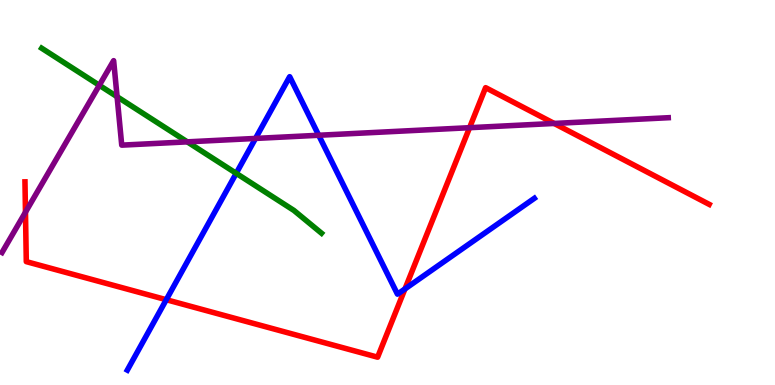[{'lines': ['blue', 'red'], 'intersections': [{'x': 2.15, 'y': 2.22}, {'x': 5.23, 'y': 2.5}]}, {'lines': ['green', 'red'], 'intersections': []}, {'lines': ['purple', 'red'], 'intersections': [{'x': 0.329, 'y': 4.49}, {'x': 6.06, 'y': 6.68}, {'x': 7.15, 'y': 6.79}]}, {'lines': ['blue', 'green'], 'intersections': [{'x': 3.05, 'y': 5.5}]}, {'lines': ['blue', 'purple'], 'intersections': [{'x': 3.3, 'y': 6.4}, {'x': 4.11, 'y': 6.49}]}, {'lines': ['green', 'purple'], 'intersections': [{'x': 1.28, 'y': 7.78}, {'x': 1.51, 'y': 7.49}, {'x': 2.42, 'y': 6.32}]}]